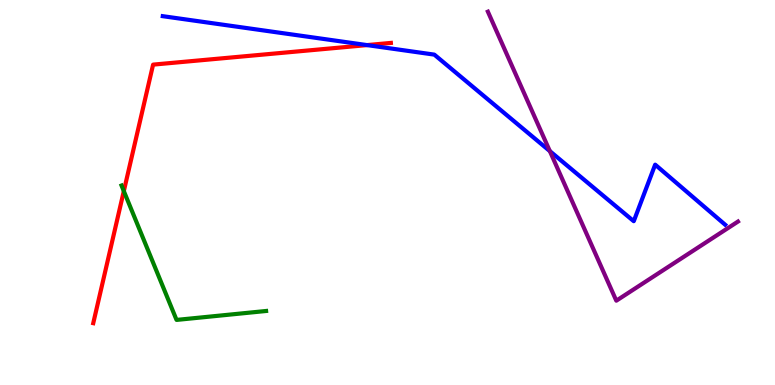[{'lines': ['blue', 'red'], 'intersections': [{'x': 4.74, 'y': 8.83}]}, {'lines': ['green', 'red'], 'intersections': [{'x': 1.6, 'y': 5.04}]}, {'lines': ['purple', 'red'], 'intersections': []}, {'lines': ['blue', 'green'], 'intersections': []}, {'lines': ['blue', 'purple'], 'intersections': [{'x': 7.09, 'y': 6.07}]}, {'lines': ['green', 'purple'], 'intersections': []}]